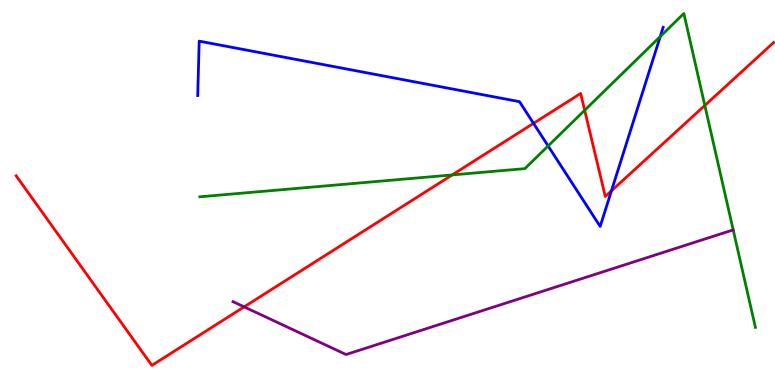[{'lines': ['blue', 'red'], 'intersections': [{'x': 6.88, 'y': 6.8}, {'x': 7.89, 'y': 5.04}]}, {'lines': ['green', 'red'], 'intersections': [{'x': 5.83, 'y': 5.46}, {'x': 7.54, 'y': 7.14}, {'x': 9.09, 'y': 7.26}]}, {'lines': ['purple', 'red'], 'intersections': [{'x': 3.15, 'y': 2.03}]}, {'lines': ['blue', 'green'], 'intersections': [{'x': 7.07, 'y': 6.21}, {'x': 8.52, 'y': 9.05}]}, {'lines': ['blue', 'purple'], 'intersections': []}, {'lines': ['green', 'purple'], 'intersections': []}]